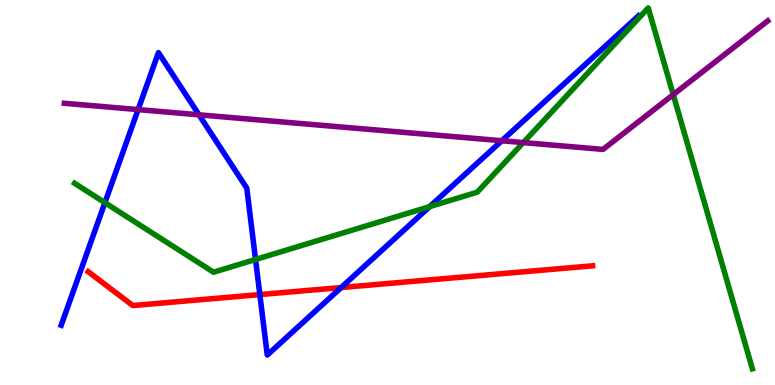[{'lines': ['blue', 'red'], 'intersections': [{'x': 3.35, 'y': 2.35}, {'x': 4.4, 'y': 2.53}]}, {'lines': ['green', 'red'], 'intersections': []}, {'lines': ['purple', 'red'], 'intersections': []}, {'lines': ['blue', 'green'], 'intersections': [{'x': 1.35, 'y': 4.74}, {'x': 3.3, 'y': 3.26}, {'x': 5.54, 'y': 4.63}]}, {'lines': ['blue', 'purple'], 'intersections': [{'x': 1.78, 'y': 7.15}, {'x': 2.57, 'y': 7.02}, {'x': 6.47, 'y': 6.34}]}, {'lines': ['green', 'purple'], 'intersections': [{'x': 6.75, 'y': 6.3}, {'x': 8.69, 'y': 7.54}]}]